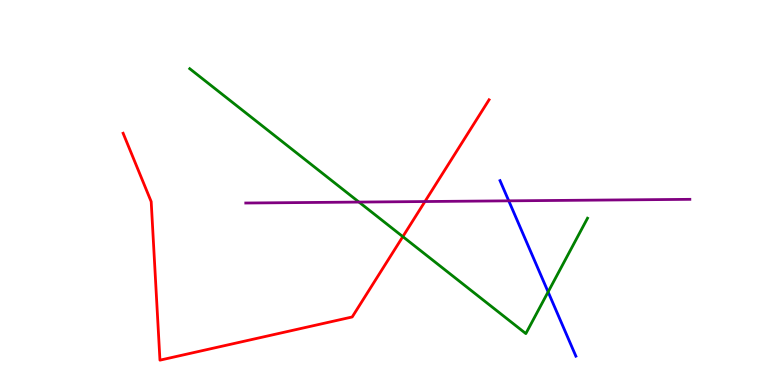[{'lines': ['blue', 'red'], 'intersections': []}, {'lines': ['green', 'red'], 'intersections': [{'x': 5.2, 'y': 3.85}]}, {'lines': ['purple', 'red'], 'intersections': [{'x': 5.48, 'y': 4.77}]}, {'lines': ['blue', 'green'], 'intersections': [{'x': 7.07, 'y': 2.42}]}, {'lines': ['blue', 'purple'], 'intersections': [{'x': 6.56, 'y': 4.78}]}, {'lines': ['green', 'purple'], 'intersections': [{'x': 4.63, 'y': 4.75}]}]